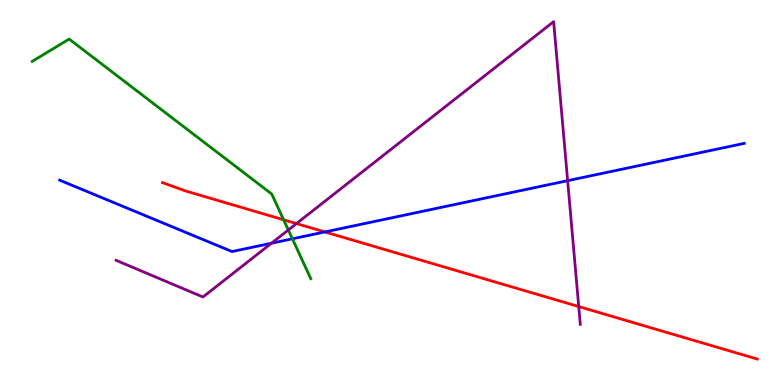[{'lines': ['blue', 'red'], 'intersections': [{'x': 4.19, 'y': 3.98}]}, {'lines': ['green', 'red'], 'intersections': [{'x': 3.66, 'y': 4.29}]}, {'lines': ['purple', 'red'], 'intersections': [{'x': 3.83, 'y': 4.19}, {'x': 7.47, 'y': 2.04}]}, {'lines': ['blue', 'green'], 'intersections': [{'x': 3.77, 'y': 3.8}]}, {'lines': ['blue', 'purple'], 'intersections': [{'x': 3.5, 'y': 3.68}, {'x': 7.32, 'y': 5.31}]}, {'lines': ['green', 'purple'], 'intersections': [{'x': 3.72, 'y': 4.03}]}]